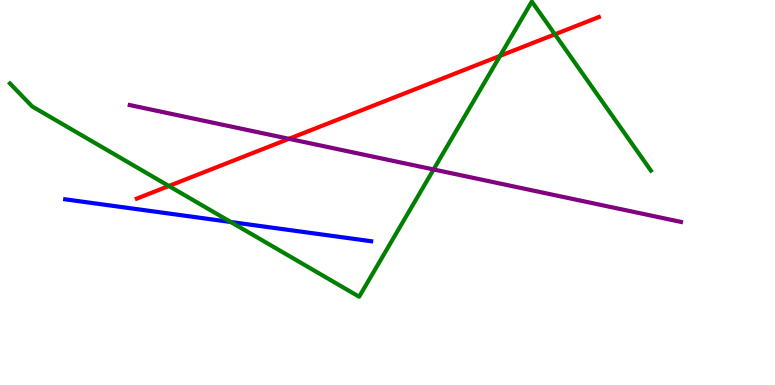[{'lines': ['blue', 'red'], 'intersections': []}, {'lines': ['green', 'red'], 'intersections': [{'x': 2.18, 'y': 5.17}, {'x': 6.45, 'y': 8.55}, {'x': 7.16, 'y': 9.11}]}, {'lines': ['purple', 'red'], 'intersections': [{'x': 3.73, 'y': 6.39}]}, {'lines': ['blue', 'green'], 'intersections': [{'x': 2.98, 'y': 4.23}]}, {'lines': ['blue', 'purple'], 'intersections': []}, {'lines': ['green', 'purple'], 'intersections': [{'x': 5.59, 'y': 5.6}]}]